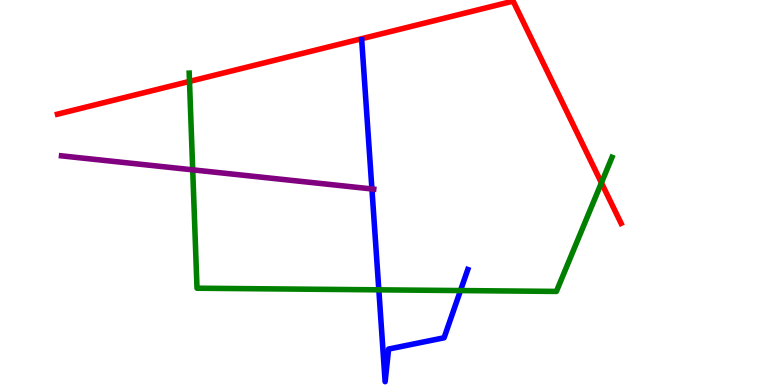[{'lines': ['blue', 'red'], 'intersections': []}, {'lines': ['green', 'red'], 'intersections': [{'x': 2.45, 'y': 7.89}, {'x': 7.76, 'y': 5.25}]}, {'lines': ['purple', 'red'], 'intersections': []}, {'lines': ['blue', 'green'], 'intersections': [{'x': 4.89, 'y': 2.47}, {'x': 5.94, 'y': 2.45}]}, {'lines': ['blue', 'purple'], 'intersections': [{'x': 4.8, 'y': 5.09}]}, {'lines': ['green', 'purple'], 'intersections': [{'x': 2.49, 'y': 5.59}]}]